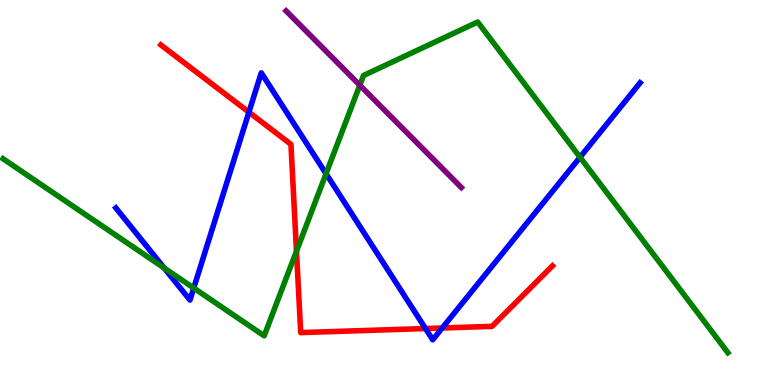[{'lines': ['blue', 'red'], 'intersections': [{'x': 3.21, 'y': 7.09}, {'x': 5.49, 'y': 1.47}, {'x': 5.71, 'y': 1.48}]}, {'lines': ['green', 'red'], 'intersections': [{'x': 3.83, 'y': 3.48}]}, {'lines': ['purple', 'red'], 'intersections': []}, {'lines': ['blue', 'green'], 'intersections': [{'x': 2.12, 'y': 3.04}, {'x': 2.5, 'y': 2.52}, {'x': 4.21, 'y': 5.49}, {'x': 7.48, 'y': 5.92}]}, {'lines': ['blue', 'purple'], 'intersections': []}, {'lines': ['green', 'purple'], 'intersections': [{'x': 4.64, 'y': 7.79}]}]